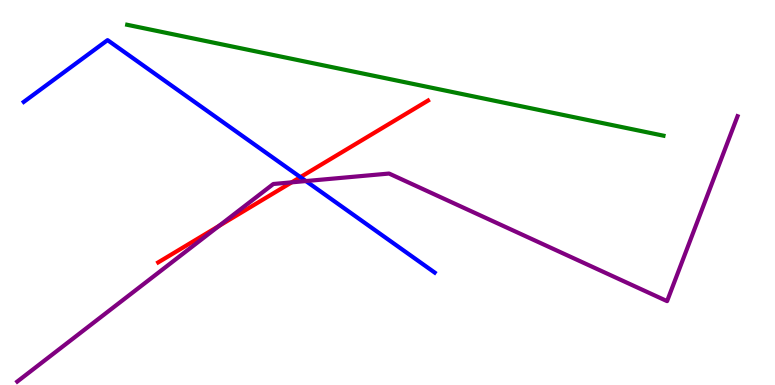[{'lines': ['blue', 'red'], 'intersections': [{'x': 3.88, 'y': 5.4}]}, {'lines': ['green', 'red'], 'intersections': []}, {'lines': ['purple', 'red'], 'intersections': [{'x': 2.82, 'y': 4.13}, {'x': 3.76, 'y': 5.26}]}, {'lines': ['blue', 'green'], 'intersections': []}, {'lines': ['blue', 'purple'], 'intersections': [{'x': 3.95, 'y': 5.3}]}, {'lines': ['green', 'purple'], 'intersections': []}]